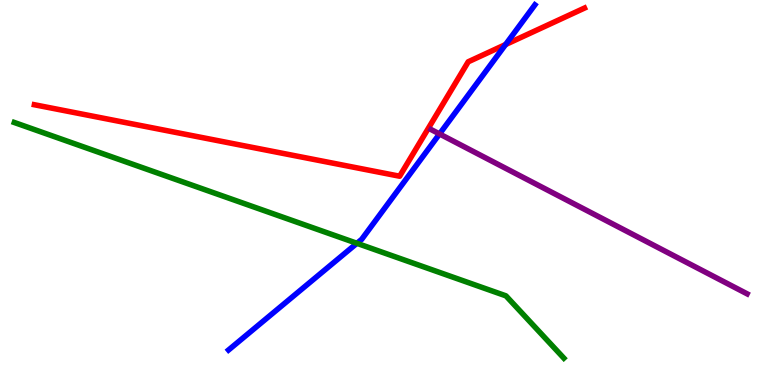[{'lines': ['blue', 'red'], 'intersections': [{'x': 6.52, 'y': 8.84}]}, {'lines': ['green', 'red'], 'intersections': []}, {'lines': ['purple', 'red'], 'intersections': []}, {'lines': ['blue', 'green'], 'intersections': [{'x': 4.61, 'y': 3.68}]}, {'lines': ['blue', 'purple'], 'intersections': [{'x': 5.67, 'y': 6.52}]}, {'lines': ['green', 'purple'], 'intersections': []}]